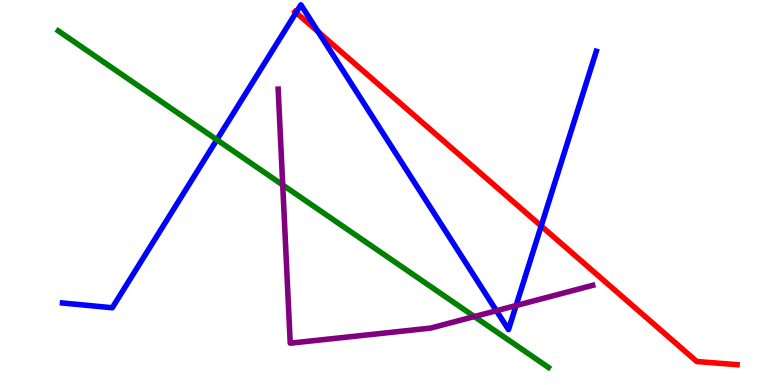[{'lines': ['blue', 'red'], 'intersections': [{'x': 3.82, 'y': 9.67}, {'x': 4.1, 'y': 9.18}, {'x': 6.98, 'y': 4.13}]}, {'lines': ['green', 'red'], 'intersections': []}, {'lines': ['purple', 'red'], 'intersections': []}, {'lines': ['blue', 'green'], 'intersections': [{'x': 2.8, 'y': 6.37}]}, {'lines': ['blue', 'purple'], 'intersections': [{'x': 6.41, 'y': 1.93}, {'x': 6.66, 'y': 2.06}]}, {'lines': ['green', 'purple'], 'intersections': [{'x': 3.65, 'y': 5.2}, {'x': 6.12, 'y': 1.78}]}]